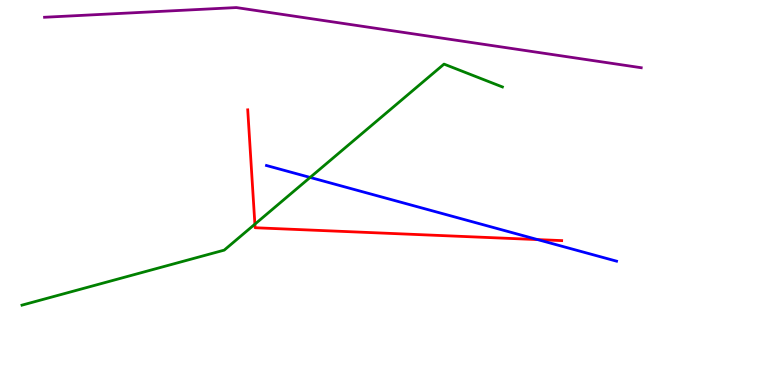[{'lines': ['blue', 'red'], 'intersections': [{'x': 6.94, 'y': 3.78}]}, {'lines': ['green', 'red'], 'intersections': [{'x': 3.29, 'y': 4.18}]}, {'lines': ['purple', 'red'], 'intersections': []}, {'lines': ['blue', 'green'], 'intersections': [{'x': 4.0, 'y': 5.39}]}, {'lines': ['blue', 'purple'], 'intersections': []}, {'lines': ['green', 'purple'], 'intersections': []}]